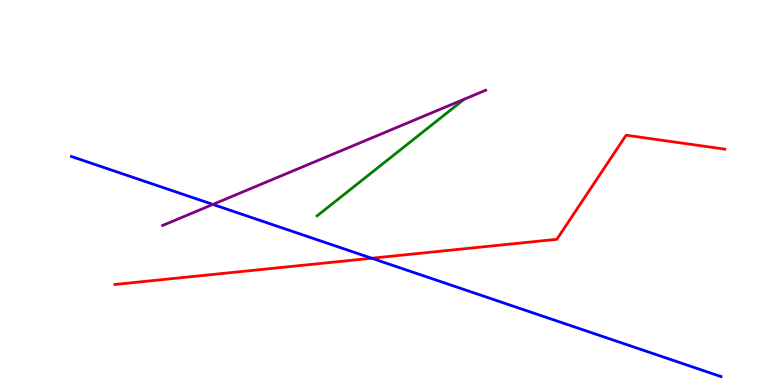[{'lines': ['blue', 'red'], 'intersections': [{'x': 4.8, 'y': 3.29}]}, {'lines': ['green', 'red'], 'intersections': []}, {'lines': ['purple', 'red'], 'intersections': []}, {'lines': ['blue', 'green'], 'intersections': []}, {'lines': ['blue', 'purple'], 'intersections': [{'x': 2.75, 'y': 4.69}]}, {'lines': ['green', 'purple'], 'intersections': []}]